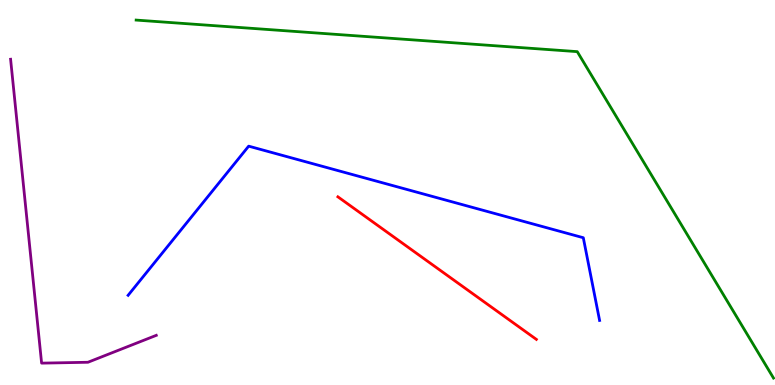[{'lines': ['blue', 'red'], 'intersections': []}, {'lines': ['green', 'red'], 'intersections': []}, {'lines': ['purple', 'red'], 'intersections': []}, {'lines': ['blue', 'green'], 'intersections': []}, {'lines': ['blue', 'purple'], 'intersections': []}, {'lines': ['green', 'purple'], 'intersections': []}]